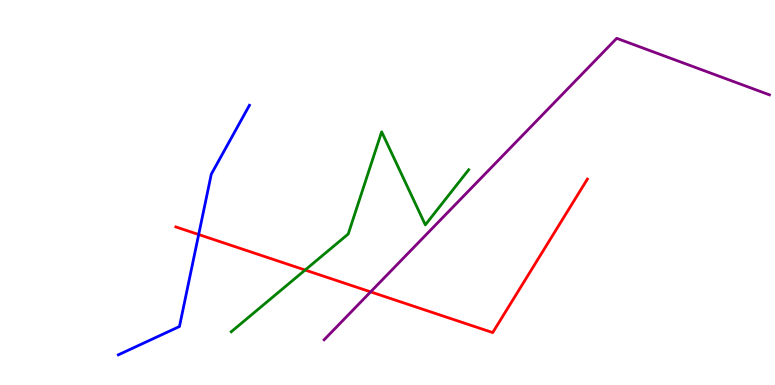[{'lines': ['blue', 'red'], 'intersections': [{'x': 2.56, 'y': 3.91}]}, {'lines': ['green', 'red'], 'intersections': [{'x': 3.94, 'y': 2.99}]}, {'lines': ['purple', 'red'], 'intersections': [{'x': 4.78, 'y': 2.42}]}, {'lines': ['blue', 'green'], 'intersections': []}, {'lines': ['blue', 'purple'], 'intersections': []}, {'lines': ['green', 'purple'], 'intersections': []}]